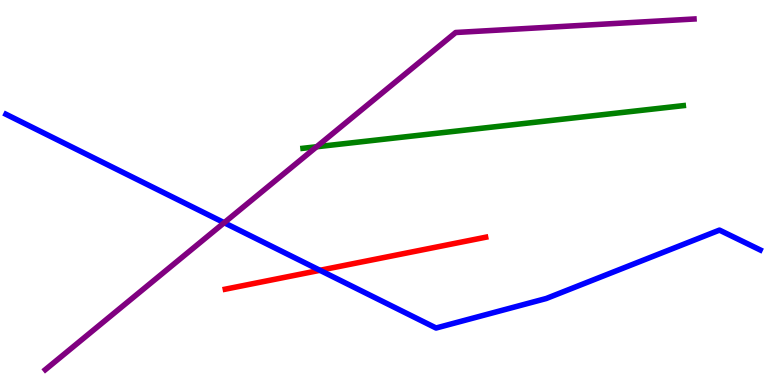[{'lines': ['blue', 'red'], 'intersections': [{'x': 4.13, 'y': 2.98}]}, {'lines': ['green', 'red'], 'intersections': []}, {'lines': ['purple', 'red'], 'intersections': []}, {'lines': ['blue', 'green'], 'intersections': []}, {'lines': ['blue', 'purple'], 'intersections': [{'x': 2.89, 'y': 4.22}]}, {'lines': ['green', 'purple'], 'intersections': [{'x': 4.09, 'y': 6.19}]}]